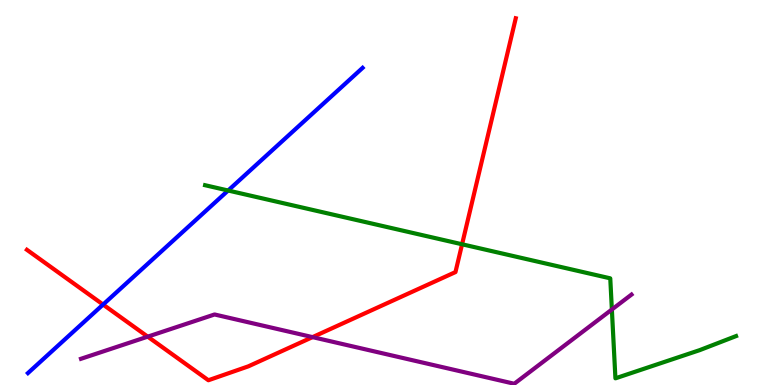[{'lines': ['blue', 'red'], 'intersections': [{'x': 1.33, 'y': 2.09}]}, {'lines': ['green', 'red'], 'intersections': [{'x': 5.96, 'y': 3.66}]}, {'lines': ['purple', 'red'], 'intersections': [{'x': 1.91, 'y': 1.26}, {'x': 4.03, 'y': 1.24}]}, {'lines': ['blue', 'green'], 'intersections': [{'x': 2.94, 'y': 5.05}]}, {'lines': ['blue', 'purple'], 'intersections': []}, {'lines': ['green', 'purple'], 'intersections': [{'x': 7.9, 'y': 1.96}]}]